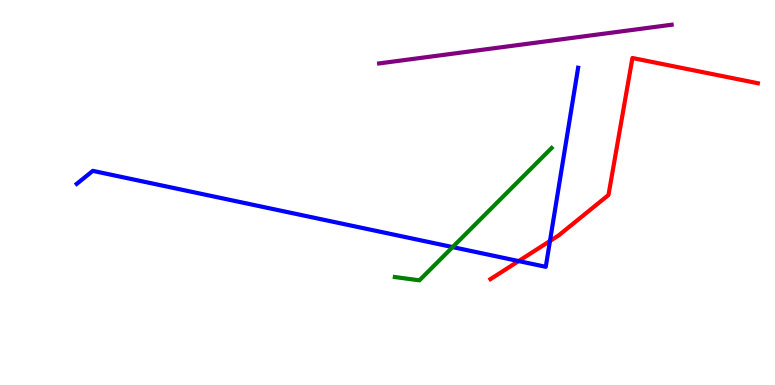[{'lines': ['blue', 'red'], 'intersections': [{'x': 6.69, 'y': 3.22}, {'x': 7.1, 'y': 3.74}]}, {'lines': ['green', 'red'], 'intersections': []}, {'lines': ['purple', 'red'], 'intersections': []}, {'lines': ['blue', 'green'], 'intersections': [{'x': 5.84, 'y': 3.58}]}, {'lines': ['blue', 'purple'], 'intersections': []}, {'lines': ['green', 'purple'], 'intersections': []}]